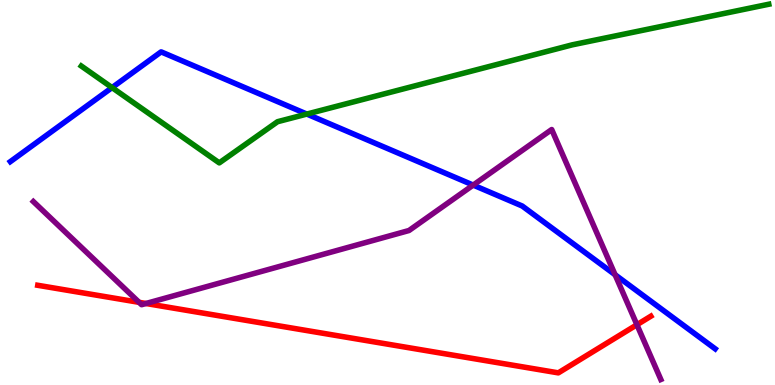[{'lines': ['blue', 'red'], 'intersections': []}, {'lines': ['green', 'red'], 'intersections': []}, {'lines': ['purple', 'red'], 'intersections': [{'x': 1.79, 'y': 2.15}, {'x': 1.88, 'y': 2.12}, {'x': 8.22, 'y': 1.57}]}, {'lines': ['blue', 'green'], 'intersections': [{'x': 1.45, 'y': 7.72}, {'x': 3.96, 'y': 7.04}]}, {'lines': ['blue', 'purple'], 'intersections': [{'x': 6.11, 'y': 5.19}, {'x': 7.94, 'y': 2.86}]}, {'lines': ['green', 'purple'], 'intersections': []}]